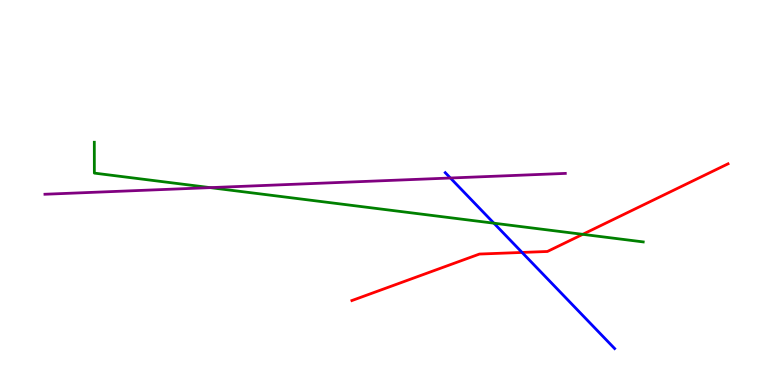[{'lines': ['blue', 'red'], 'intersections': [{'x': 6.74, 'y': 3.44}]}, {'lines': ['green', 'red'], 'intersections': [{'x': 7.52, 'y': 3.91}]}, {'lines': ['purple', 'red'], 'intersections': []}, {'lines': ['blue', 'green'], 'intersections': [{'x': 6.37, 'y': 4.2}]}, {'lines': ['blue', 'purple'], 'intersections': [{'x': 5.81, 'y': 5.38}]}, {'lines': ['green', 'purple'], 'intersections': [{'x': 2.71, 'y': 5.13}]}]